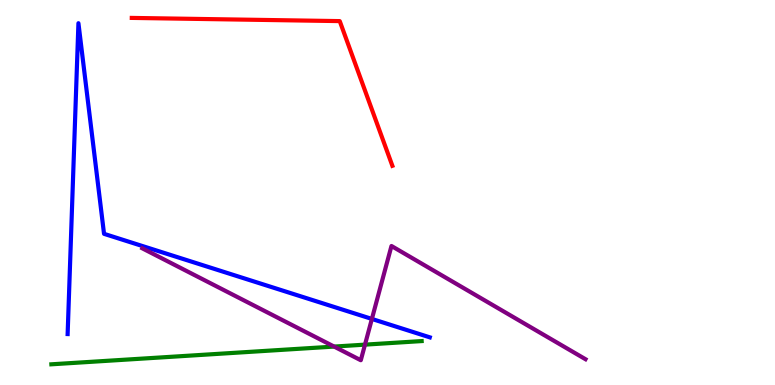[{'lines': ['blue', 'red'], 'intersections': []}, {'lines': ['green', 'red'], 'intersections': []}, {'lines': ['purple', 'red'], 'intersections': []}, {'lines': ['blue', 'green'], 'intersections': []}, {'lines': ['blue', 'purple'], 'intersections': [{'x': 4.8, 'y': 1.72}]}, {'lines': ['green', 'purple'], 'intersections': [{'x': 4.31, 'y': 0.998}, {'x': 4.71, 'y': 1.05}]}]